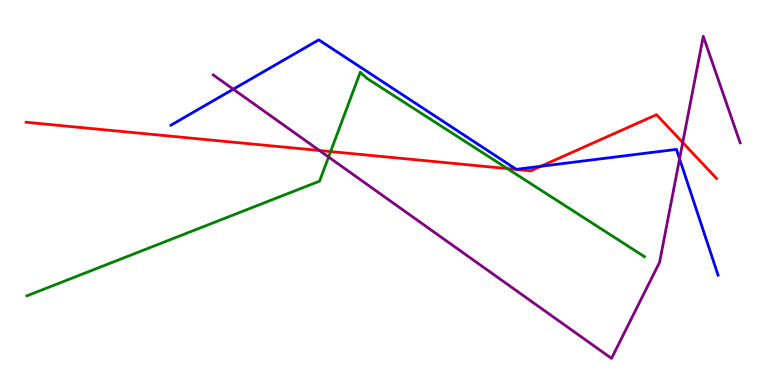[{'lines': ['blue', 'red'], 'intersections': [{'x': 6.98, 'y': 5.68}]}, {'lines': ['green', 'red'], 'intersections': [{'x': 4.27, 'y': 6.06}, {'x': 6.55, 'y': 5.62}]}, {'lines': ['purple', 'red'], 'intersections': [{'x': 4.12, 'y': 6.09}, {'x': 8.81, 'y': 6.3}]}, {'lines': ['blue', 'green'], 'intersections': []}, {'lines': ['blue', 'purple'], 'intersections': [{'x': 3.01, 'y': 7.68}, {'x': 8.77, 'y': 5.87}]}, {'lines': ['green', 'purple'], 'intersections': [{'x': 4.24, 'y': 5.92}]}]